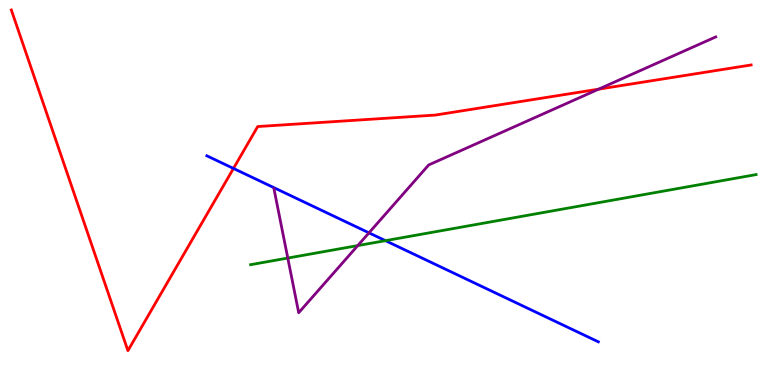[{'lines': ['blue', 'red'], 'intersections': [{'x': 3.01, 'y': 5.62}]}, {'lines': ['green', 'red'], 'intersections': []}, {'lines': ['purple', 'red'], 'intersections': [{'x': 7.72, 'y': 7.68}]}, {'lines': ['blue', 'green'], 'intersections': [{'x': 4.97, 'y': 3.75}]}, {'lines': ['blue', 'purple'], 'intersections': [{'x': 4.76, 'y': 3.95}]}, {'lines': ['green', 'purple'], 'intersections': [{'x': 3.71, 'y': 3.3}, {'x': 4.62, 'y': 3.62}]}]